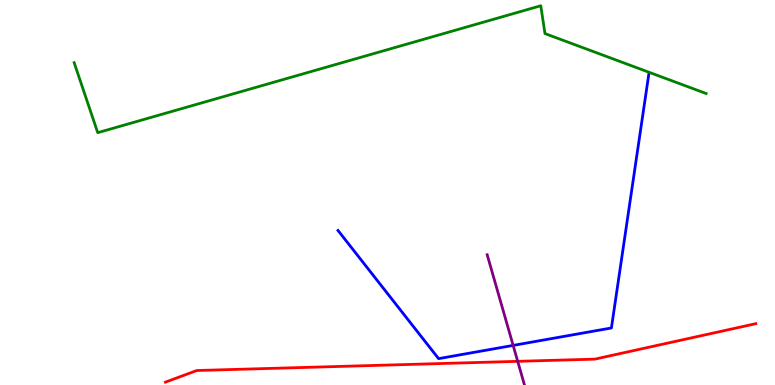[{'lines': ['blue', 'red'], 'intersections': []}, {'lines': ['green', 'red'], 'intersections': []}, {'lines': ['purple', 'red'], 'intersections': [{'x': 6.68, 'y': 0.615}]}, {'lines': ['blue', 'green'], 'intersections': []}, {'lines': ['blue', 'purple'], 'intersections': [{'x': 6.62, 'y': 1.03}]}, {'lines': ['green', 'purple'], 'intersections': []}]